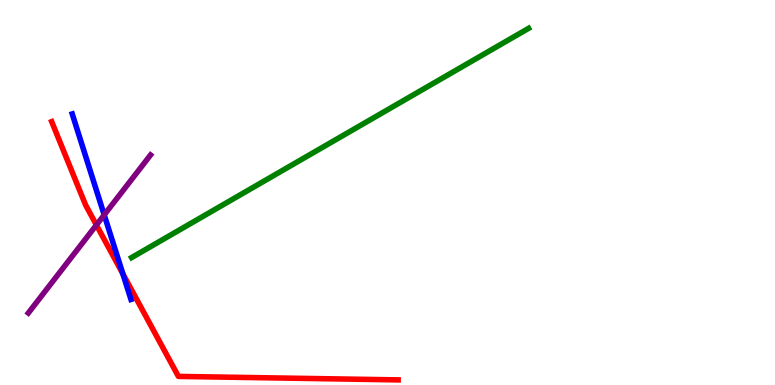[{'lines': ['blue', 'red'], 'intersections': [{'x': 1.59, 'y': 2.89}]}, {'lines': ['green', 'red'], 'intersections': []}, {'lines': ['purple', 'red'], 'intersections': [{'x': 1.24, 'y': 4.16}]}, {'lines': ['blue', 'green'], 'intersections': []}, {'lines': ['blue', 'purple'], 'intersections': [{'x': 1.34, 'y': 4.42}]}, {'lines': ['green', 'purple'], 'intersections': []}]